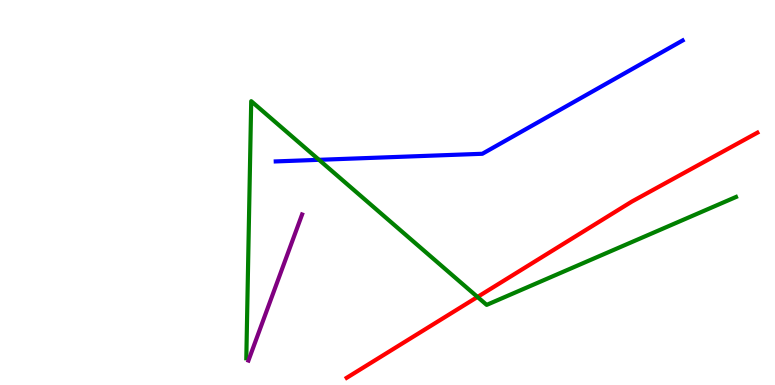[{'lines': ['blue', 'red'], 'intersections': []}, {'lines': ['green', 'red'], 'intersections': [{'x': 6.16, 'y': 2.29}]}, {'lines': ['purple', 'red'], 'intersections': []}, {'lines': ['blue', 'green'], 'intersections': [{'x': 4.12, 'y': 5.85}]}, {'lines': ['blue', 'purple'], 'intersections': []}, {'lines': ['green', 'purple'], 'intersections': []}]